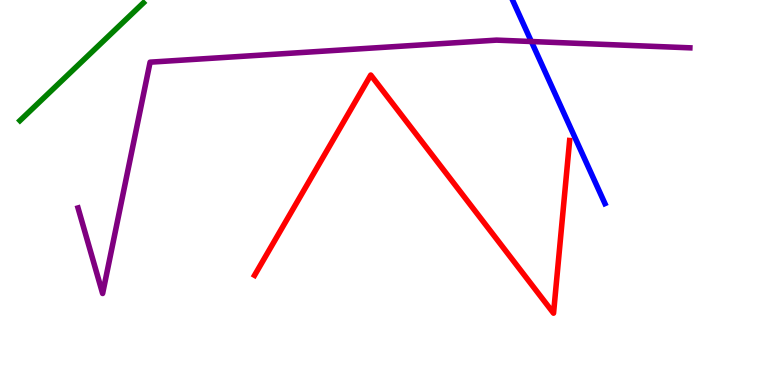[{'lines': ['blue', 'red'], 'intersections': []}, {'lines': ['green', 'red'], 'intersections': []}, {'lines': ['purple', 'red'], 'intersections': []}, {'lines': ['blue', 'green'], 'intersections': []}, {'lines': ['blue', 'purple'], 'intersections': [{'x': 6.86, 'y': 8.92}]}, {'lines': ['green', 'purple'], 'intersections': []}]